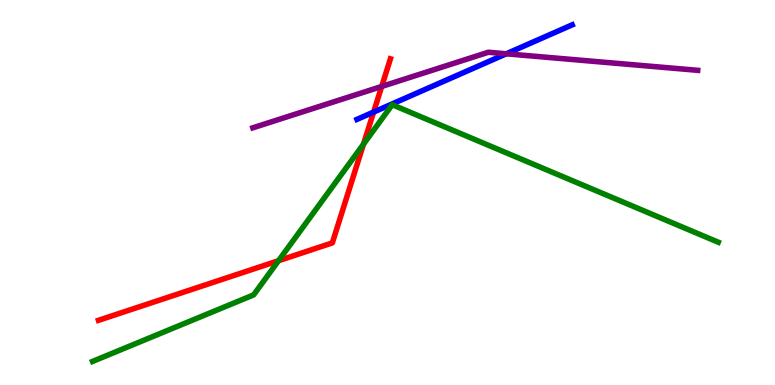[{'lines': ['blue', 'red'], 'intersections': [{'x': 4.82, 'y': 7.09}]}, {'lines': ['green', 'red'], 'intersections': [{'x': 3.59, 'y': 3.23}, {'x': 4.69, 'y': 6.26}]}, {'lines': ['purple', 'red'], 'intersections': [{'x': 4.93, 'y': 7.75}]}, {'lines': ['blue', 'green'], 'intersections': []}, {'lines': ['blue', 'purple'], 'intersections': [{'x': 6.53, 'y': 8.6}]}, {'lines': ['green', 'purple'], 'intersections': []}]